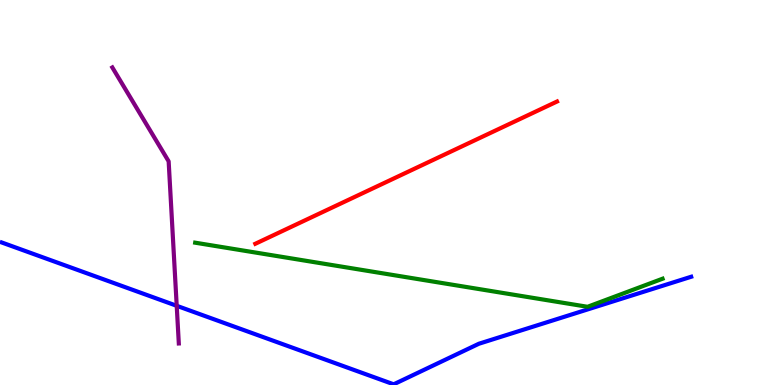[{'lines': ['blue', 'red'], 'intersections': []}, {'lines': ['green', 'red'], 'intersections': []}, {'lines': ['purple', 'red'], 'intersections': []}, {'lines': ['blue', 'green'], 'intersections': []}, {'lines': ['blue', 'purple'], 'intersections': [{'x': 2.28, 'y': 2.06}]}, {'lines': ['green', 'purple'], 'intersections': []}]